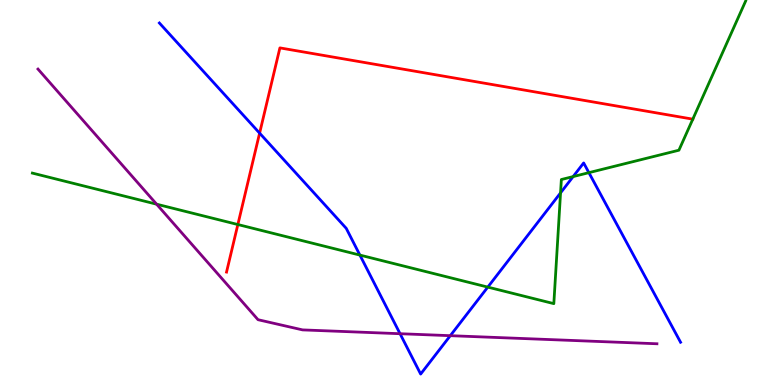[{'lines': ['blue', 'red'], 'intersections': [{'x': 3.35, 'y': 6.54}]}, {'lines': ['green', 'red'], 'intersections': [{'x': 3.07, 'y': 4.17}, {'x': 8.94, 'y': 6.91}]}, {'lines': ['purple', 'red'], 'intersections': []}, {'lines': ['blue', 'green'], 'intersections': [{'x': 4.64, 'y': 3.37}, {'x': 6.29, 'y': 2.54}, {'x': 7.23, 'y': 4.99}, {'x': 7.4, 'y': 5.41}, {'x': 7.6, 'y': 5.52}]}, {'lines': ['blue', 'purple'], 'intersections': [{'x': 5.16, 'y': 1.33}, {'x': 5.81, 'y': 1.28}]}, {'lines': ['green', 'purple'], 'intersections': [{'x': 2.02, 'y': 4.7}]}]